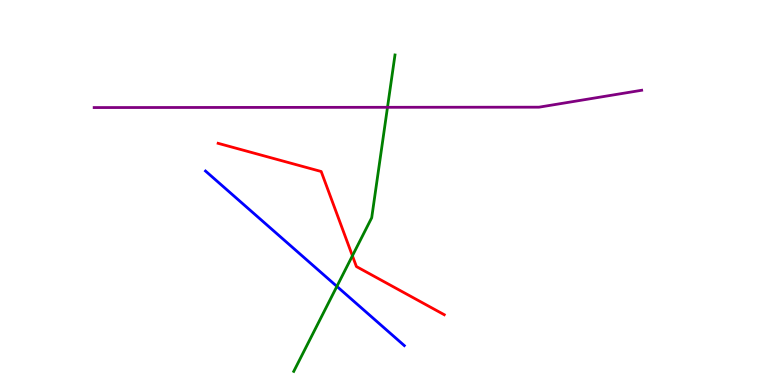[{'lines': ['blue', 'red'], 'intersections': []}, {'lines': ['green', 'red'], 'intersections': [{'x': 4.55, 'y': 3.36}]}, {'lines': ['purple', 'red'], 'intersections': []}, {'lines': ['blue', 'green'], 'intersections': [{'x': 4.35, 'y': 2.56}]}, {'lines': ['blue', 'purple'], 'intersections': []}, {'lines': ['green', 'purple'], 'intersections': [{'x': 5.0, 'y': 7.21}]}]